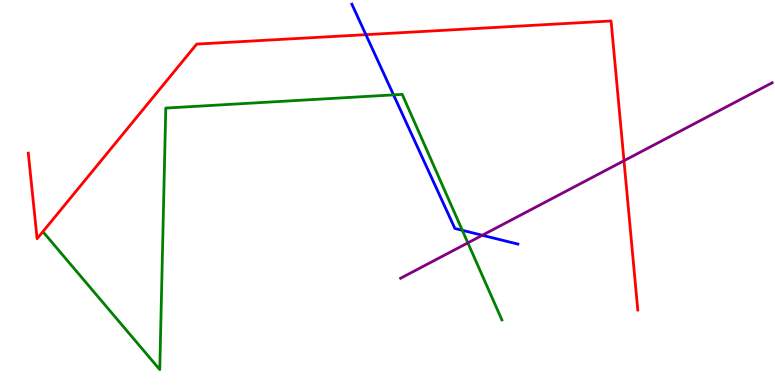[{'lines': ['blue', 'red'], 'intersections': [{'x': 4.72, 'y': 9.1}]}, {'lines': ['green', 'red'], 'intersections': []}, {'lines': ['purple', 'red'], 'intersections': [{'x': 8.05, 'y': 5.83}]}, {'lines': ['blue', 'green'], 'intersections': [{'x': 5.08, 'y': 7.54}, {'x': 5.97, 'y': 4.02}]}, {'lines': ['blue', 'purple'], 'intersections': [{'x': 6.22, 'y': 3.89}]}, {'lines': ['green', 'purple'], 'intersections': [{'x': 6.04, 'y': 3.69}]}]